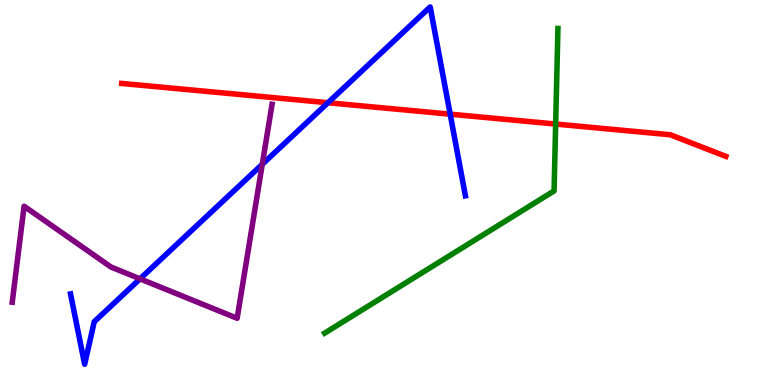[{'lines': ['blue', 'red'], 'intersections': [{'x': 4.23, 'y': 7.33}, {'x': 5.81, 'y': 7.03}]}, {'lines': ['green', 'red'], 'intersections': [{'x': 7.17, 'y': 6.78}]}, {'lines': ['purple', 'red'], 'intersections': []}, {'lines': ['blue', 'green'], 'intersections': []}, {'lines': ['blue', 'purple'], 'intersections': [{'x': 1.81, 'y': 2.76}, {'x': 3.38, 'y': 5.73}]}, {'lines': ['green', 'purple'], 'intersections': []}]